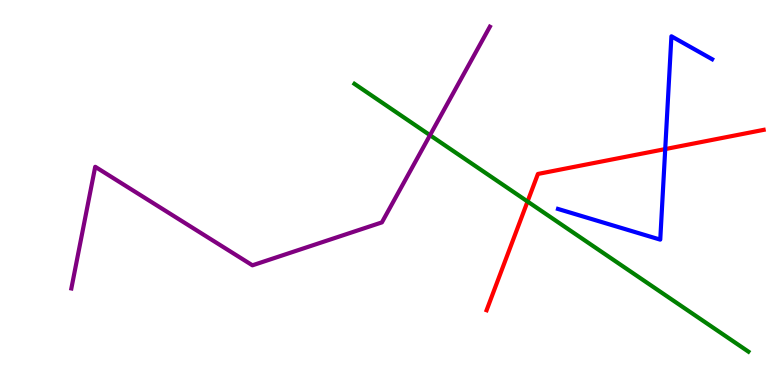[{'lines': ['blue', 'red'], 'intersections': [{'x': 8.58, 'y': 6.13}]}, {'lines': ['green', 'red'], 'intersections': [{'x': 6.81, 'y': 4.77}]}, {'lines': ['purple', 'red'], 'intersections': []}, {'lines': ['blue', 'green'], 'intersections': []}, {'lines': ['blue', 'purple'], 'intersections': []}, {'lines': ['green', 'purple'], 'intersections': [{'x': 5.55, 'y': 6.49}]}]